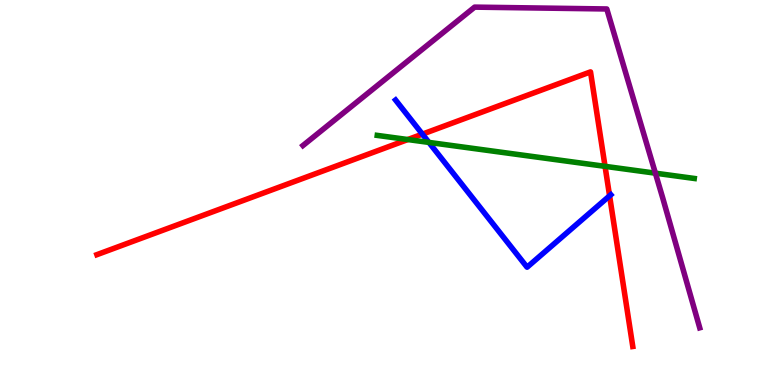[{'lines': ['blue', 'red'], 'intersections': [{'x': 5.45, 'y': 6.52}, {'x': 7.87, 'y': 4.91}]}, {'lines': ['green', 'red'], 'intersections': [{'x': 5.26, 'y': 6.38}, {'x': 7.81, 'y': 5.68}]}, {'lines': ['purple', 'red'], 'intersections': []}, {'lines': ['blue', 'green'], 'intersections': [{'x': 5.53, 'y': 6.3}]}, {'lines': ['blue', 'purple'], 'intersections': []}, {'lines': ['green', 'purple'], 'intersections': [{'x': 8.46, 'y': 5.5}]}]